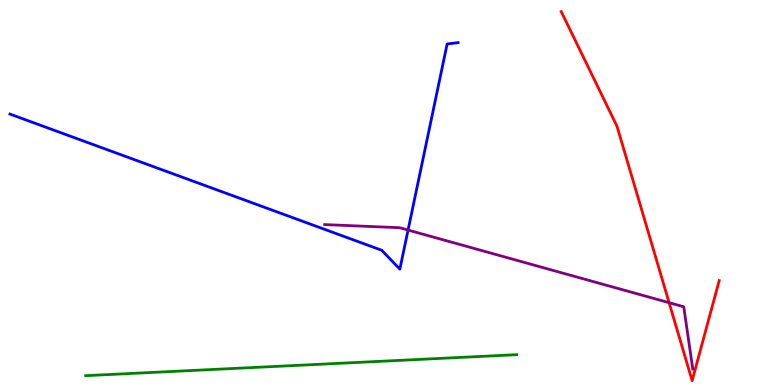[{'lines': ['blue', 'red'], 'intersections': []}, {'lines': ['green', 'red'], 'intersections': []}, {'lines': ['purple', 'red'], 'intersections': [{'x': 8.63, 'y': 2.14}]}, {'lines': ['blue', 'green'], 'intersections': []}, {'lines': ['blue', 'purple'], 'intersections': [{'x': 5.27, 'y': 4.02}]}, {'lines': ['green', 'purple'], 'intersections': []}]